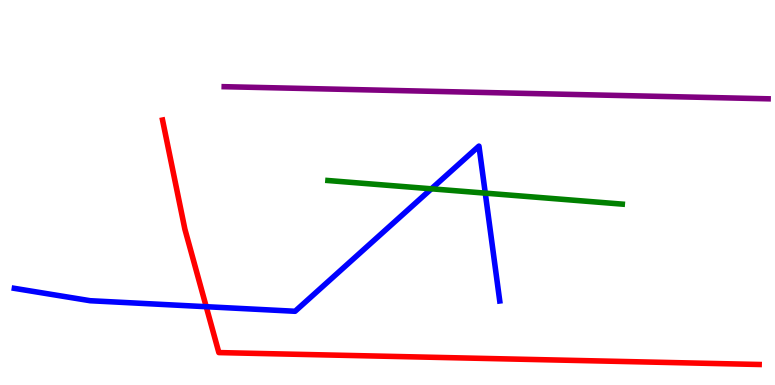[{'lines': ['blue', 'red'], 'intersections': [{'x': 2.66, 'y': 2.03}]}, {'lines': ['green', 'red'], 'intersections': []}, {'lines': ['purple', 'red'], 'intersections': []}, {'lines': ['blue', 'green'], 'intersections': [{'x': 5.57, 'y': 5.1}, {'x': 6.26, 'y': 4.98}]}, {'lines': ['blue', 'purple'], 'intersections': []}, {'lines': ['green', 'purple'], 'intersections': []}]